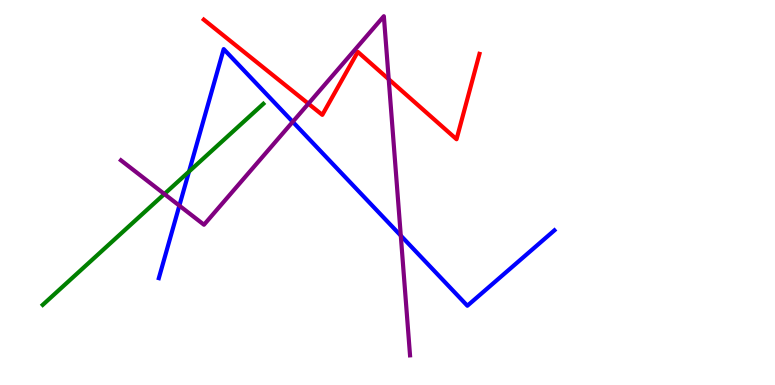[{'lines': ['blue', 'red'], 'intersections': []}, {'lines': ['green', 'red'], 'intersections': []}, {'lines': ['purple', 'red'], 'intersections': [{'x': 3.98, 'y': 7.31}, {'x': 5.02, 'y': 7.94}]}, {'lines': ['blue', 'green'], 'intersections': [{'x': 2.44, 'y': 5.54}]}, {'lines': ['blue', 'purple'], 'intersections': [{'x': 2.31, 'y': 4.66}, {'x': 3.78, 'y': 6.84}, {'x': 5.17, 'y': 3.88}]}, {'lines': ['green', 'purple'], 'intersections': [{'x': 2.12, 'y': 4.96}]}]